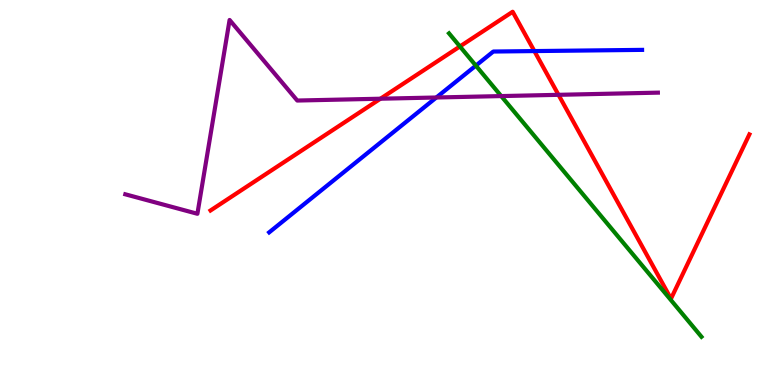[{'lines': ['blue', 'red'], 'intersections': [{'x': 6.89, 'y': 8.67}]}, {'lines': ['green', 'red'], 'intersections': [{'x': 5.93, 'y': 8.79}]}, {'lines': ['purple', 'red'], 'intersections': [{'x': 4.91, 'y': 7.44}, {'x': 7.21, 'y': 7.54}]}, {'lines': ['blue', 'green'], 'intersections': [{'x': 6.14, 'y': 8.3}]}, {'lines': ['blue', 'purple'], 'intersections': [{'x': 5.63, 'y': 7.47}]}, {'lines': ['green', 'purple'], 'intersections': [{'x': 6.47, 'y': 7.5}]}]